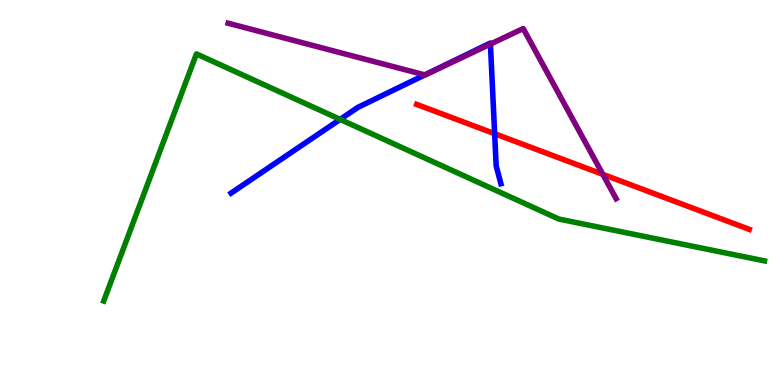[{'lines': ['blue', 'red'], 'intersections': [{'x': 6.38, 'y': 6.53}]}, {'lines': ['green', 'red'], 'intersections': []}, {'lines': ['purple', 'red'], 'intersections': [{'x': 7.78, 'y': 5.47}]}, {'lines': ['blue', 'green'], 'intersections': [{'x': 4.39, 'y': 6.9}]}, {'lines': ['blue', 'purple'], 'intersections': [{'x': 5.48, 'y': 8.05}, {'x': 6.33, 'y': 8.86}]}, {'lines': ['green', 'purple'], 'intersections': []}]